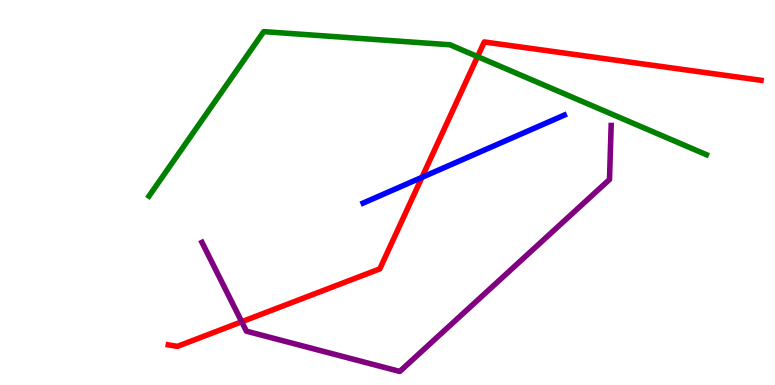[{'lines': ['blue', 'red'], 'intersections': [{'x': 5.44, 'y': 5.39}]}, {'lines': ['green', 'red'], 'intersections': [{'x': 6.16, 'y': 8.53}]}, {'lines': ['purple', 'red'], 'intersections': [{'x': 3.12, 'y': 1.64}]}, {'lines': ['blue', 'green'], 'intersections': []}, {'lines': ['blue', 'purple'], 'intersections': []}, {'lines': ['green', 'purple'], 'intersections': []}]